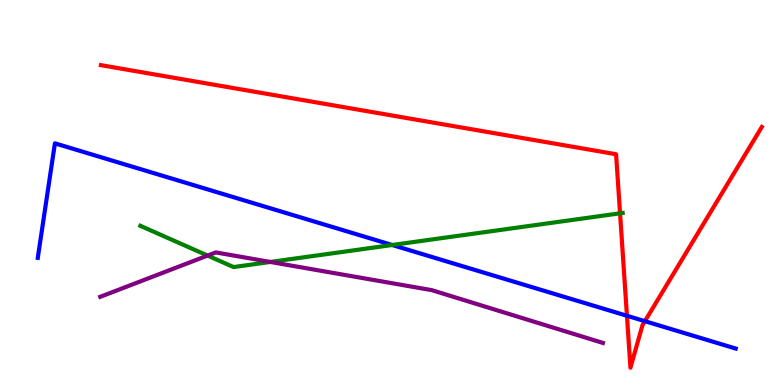[{'lines': ['blue', 'red'], 'intersections': [{'x': 8.09, 'y': 1.8}, {'x': 8.32, 'y': 1.66}]}, {'lines': ['green', 'red'], 'intersections': [{'x': 8.0, 'y': 4.46}]}, {'lines': ['purple', 'red'], 'intersections': []}, {'lines': ['blue', 'green'], 'intersections': [{'x': 5.06, 'y': 3.64}]}, {'lines': ['blue', 'purple'], 'intersections': []}, {'lines': ['green', 'purple'], 'intersections': [{'x': 2.68, 'y': 3.36}, {'x': 3.49, 'y': 3.2}]}]